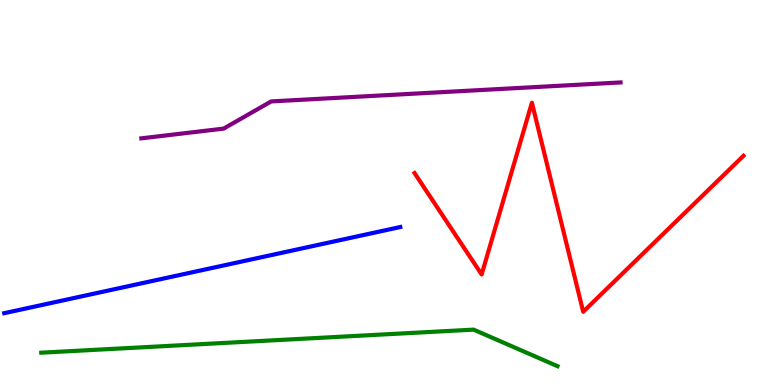[{'lines': ['blue', 'red'], 'intersections': []}, {'lines': ['green', 'red'], 'intersections': []}, {'lines': ['purple', 'red'], 'intersections': []}, {'lines': ['blue', 'green'], 'intersections': []}, {'lines': ['blue', 'purple'], 'intersections': []}, {'lines': ['green', 'purple'], 'intersections': []}]